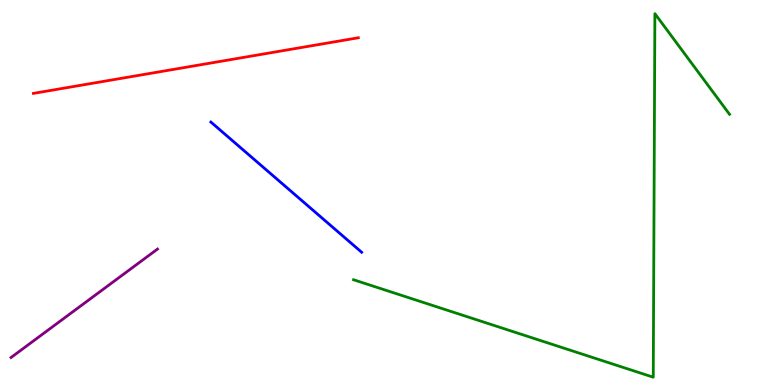[{'lines': ['blue', 'red'], 'intersections': []}, {'lines': ['green', 'red'], 'intersections': []}, {'lines': ['purple', 'red'], 'intersections': []}, {'lines': ['blue', 'green'], 'intersections': []}, {'lines': ['blue', 'purple'], 'intersections': []}, {'lines': ['green', 'purple'], 'intersections': []}]